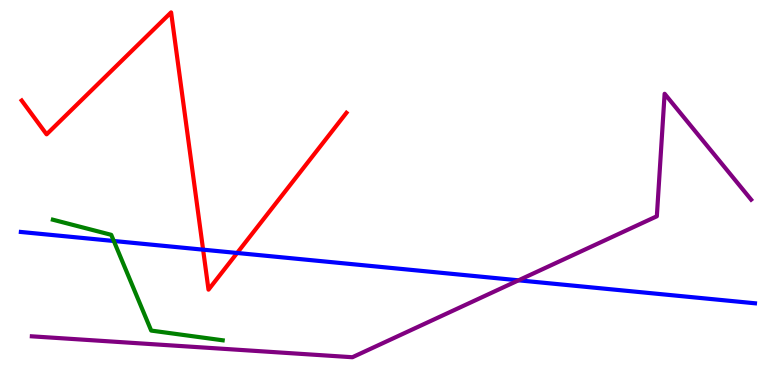[{'lines': ['blue', 'red'], 'intersections': [{'x': 2.62, 'y': 3.52}, {'x': 3.06, 'y': 3.43}]}, {'lines': ['green', 'red'], 'intersections': []}, {'lines': ['purple', 'red'], 'intersections': []}, {'lines': ['blue', 'green'], 'intersections': [{'x': 1.47, 'y': 3.74}]}, {'lines': ['blue', 'purple'], 'intersections': [{'x': 6.69, 'y': 2.72}]}, {'lines': ['green', 'purple'], 'intersections': []}]